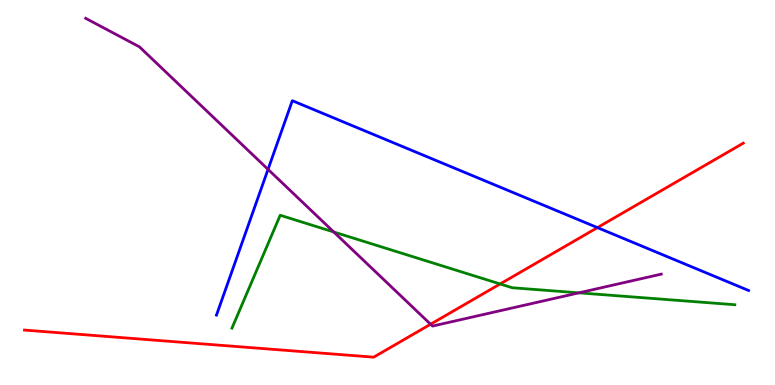[{'lines': ['blue', 'red'], 'intersections': [{'x': 7.71, 'y': 4.09}]}, {'lines': ['green', 'red'], 'intersections': [{'x': 6.45, 'y': 2.62}]}, {'lines': ['purple', 'red'], 'intersections': [{'x': 5.56, 'y': 1.58}]}, {'lines': ['blue', 'green'], 'intersections': []}, {'lines': ['blue', 'purple'], 'intersections': [{'x': 3.46, 'y': 5.6}]}, {'lines': ['green', 'purple'], 'intersections': [{'x': 4.31, 'y': 3.97}, {'x': 7.47, 'y': 2.39}]}]